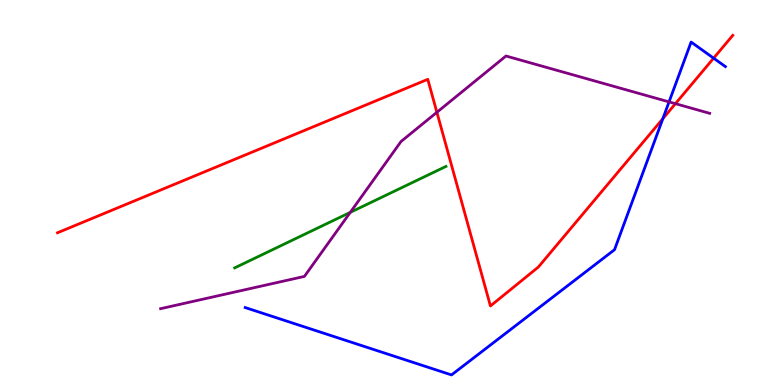[{'lines': ['blue', 'red'], 'intersections': [{'x': 8.55, 'y': 6.92}, {'x': 9.21, 'y': 8.49}]}, {'lines': ['green', 'red'], 'intersections': []}, {'lines': ['purple', 'red'], 'intersections': [{'x': 5.64, 'y': 7.08}, {'x': 8.72, 'y': 7.31}]}, {'lines': ['blue', 'green'], 'intersections': []}, {'lines': ['blue', 'purple'], 'intersections': [{'x': 8.63, 'y': 7.35}]}, {'lines': ['green', 'purple'], 'intersections': [{'x': 4.52, 'y': 4.48}]}]